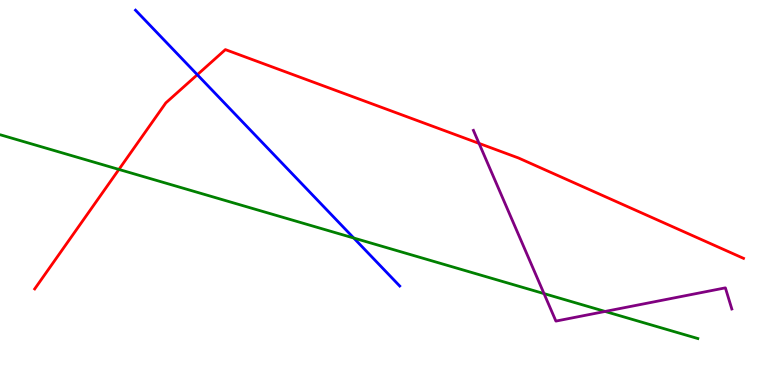[{'lines': ['blue', 'red'], 'intersections': [{'x': 2.55, 'y': 8.06}]}, {'lines': ['green', 'red'], 'intersections': [{'x': 1.53, 'y': 5.6}]}, {'lines': ['purple', 'red'], 'intersections': [{'x': 6.18, 'y': 6.28}]}, {'lines': ['blue', 'green'], 'intersections': [{'x': 4.56, 'y': 3.82}]}, {'lines': ['blue', 'purple'], 'intersections': []}, {'lines': ['green', 'purple'], 'intersections': [{'x': 7.02, 'y': 2.37}, {'x': 7.81, 'y': 1.91}]}]